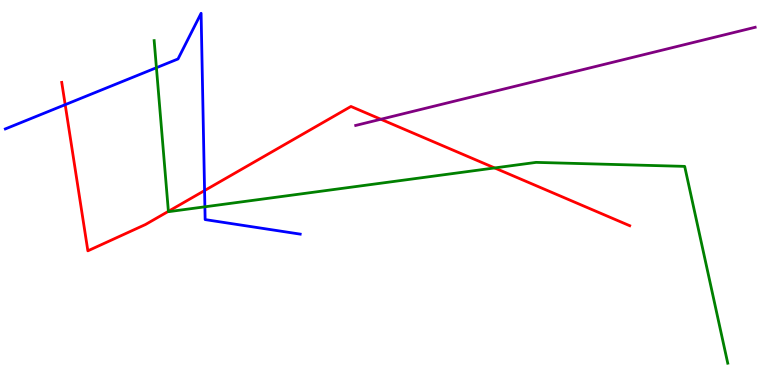[{'lines': ['blue', 'red'], 'intersections': [{'x': 0.841, 'y': 7.28}, {'x': 2.64, 'y': 5.05}]}, {'lines': ['green', 'red'], 'intersections': [{'x': 2.17, 'y': 4.51}, {'x': 6.38, 'y': 5.64}]}, {'lines': ['purple', 'red'], 'intersections': [{'x': 4.91, 'y': 6.9}]}, {'lines': ['blue', 'green'], 'intersections': [{'x': 2.02, 'y': 8.24}, {'x': 2.64, 'y': 4.63}]}, {'lines': ['blue', 'purple'], 'intersections': []}, {'lines': ['green', 'purple'], 'intersections': []}]